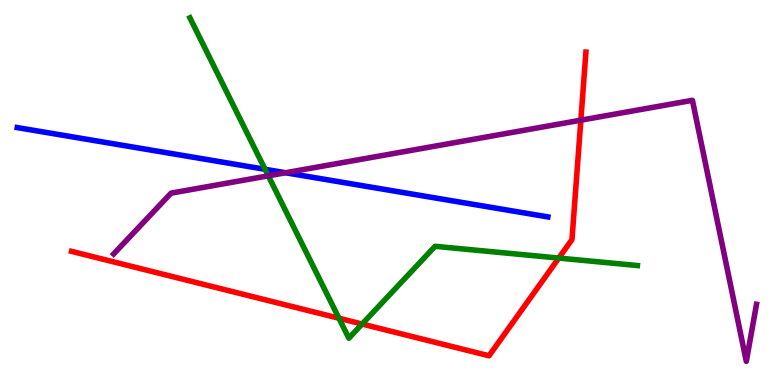[{'lines': ['blue', 'red'], 'intersections': []}, {'lines': ['green', 'red'], 'intersections': [{'x': 4.37, 'y': 1.73}, {'x': 4.67, 'y': 1.58}, {'x': 7.21, 'y': 3.3}]}, {'lines': ['purple', 'red'], 'intersections': [{'x': 7.49, 'y': 6.88}]}, {'lines': ['blue', 'green'], 'intersections': [{'x': 3.42, 'y': 5.6}]}, {'lines': ['blue', 'purple'], 'intersections': [{'x': 3.68, 'y': 5.51}]}, {'lines': ['green', 'purple'], 'intersections': [{'x': 3.46, 'y': 5.43}]}]